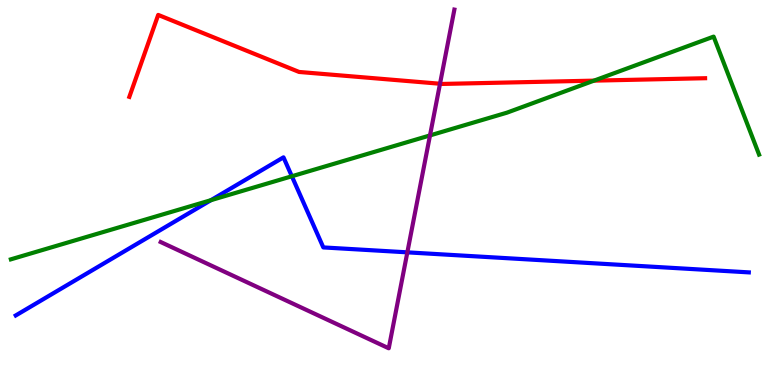[{'lines': ['blue', 'red'], 'intersections': []}, {'lines': ['green', 'red'], 'intersections': [{'x': 7.66, 'y': 7.91}]}, {'lines': ['purple', 'red'], 'intersections': [{'x': 5.68, 'y': 7.82}]}, {'lines': ['blue', 'green'], 'intersections': [{'x': 2.72, 'y': 4.8}, {'x': 3.77, 'y': 5.42}]}, {'lines': ['blue', 'purple'], 'intersections': [{'x': 5.26, 'y': 3.45}]}, {'lines': ['green', 'purple'], 'intersections': [{'x': 5.55, 'y': 6.48}]}]